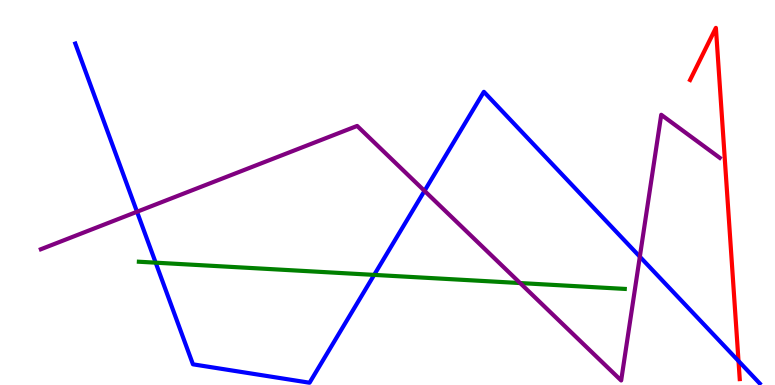[{'lines': ['blue', 'red'], 'intersections': [{'x': 9.53, 'y': 0.623}]}, {'lines': ['green', 'red'], 'intersections': []}, {'lines': ['purple', 'red'], 'intersections': []}, {'lines': ['blue', 'green'], 'intersections': [{'x': 2.01, 'y': 3.18}, {'x': 4.83, 'y': 2.86}]}, {'lines': ['blue', 'purple'], 'intersections': [{'x': 1.77, 'y': 4.5}, {'x': 5.48, 'y': 5.04}, {'x': 8.26, 'y': 3.33}]}, {'lines': ['green', 'purple'], 'intersections': [{'x': 6.71, 'y': 2.65}]}]